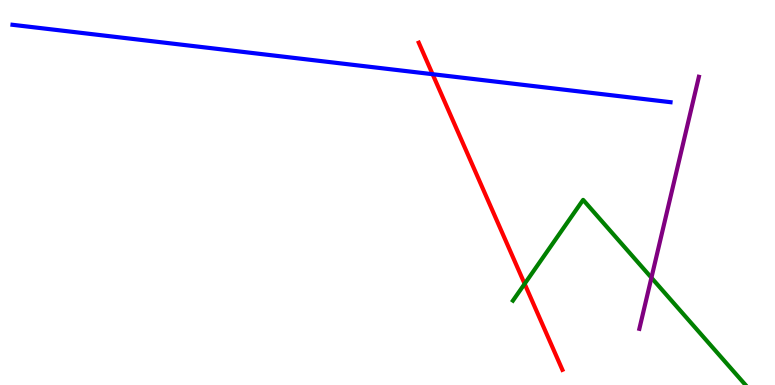[{'lines': ['blue', 'red'], 'intersections': [{'x': 5.58, 'y': 8.07}]}, {'lines': ['green', 'red'], 'intersections': [{'x': 6.77, 'y': 2.63}]}, {'lines': ['purple', 'red'], 'intersections': []}, {'lines': ['blue', 'green'], 'intersections': []}, {'lines': ['blue', 'purple'], 'intersections': []}, {'lines': ['green', 'purple'], 'intersections': [{'x': 8.41, 'y': 2.79}]}]